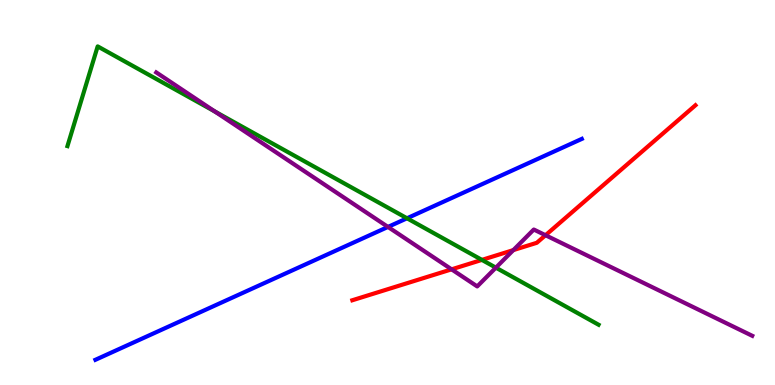[{'lines': ['blue', 'red'], 'intersections': []}, {'lines': ['green', 'red'], 'intersections': [{'x': 6.22, 'y': 3.25}]}, {'lines': ['purple', 'red'], 'intersections': [{'x': 5.83, 'y': 3.0}, {'x': 6.62, 'y': 3.5}, {'x': 7.04, 'y': 3.89}]}, {'lines': ['blue', 'green'], 'intersections': [{'x': 5.25, 'y': 4.33}]}, {'lines': ['blue', 'purple'], 'intersections': [{'x': 5.01, 'y': 4.11}]}, {'lines': ['green', 'purple'], 'intersections': [{'x': 2.77, 'y': 7.1}, {'x': 6.4, 'y': 3.05}]}]